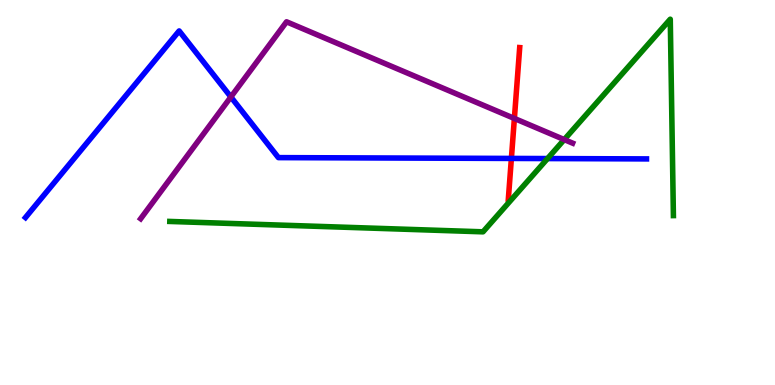[{'lines': ['blue', 'red'], 'intersections': [{'x': 6.6, 'y': 5.88}]}, {'lines': ['green', 'red'], 'intersections': []}, {'lines': ['purple', 'red'], 'intersections': [{'x': 6.64, 'y': 6.92}]}, {'lines': ['blue', 'green'], 'intersections': [{'x': 7.07, 'y': 5.88}]}, {'lines': ['blue', 'purple'], 'intersections': [{'x': 2.98, 'y': 7.48}]}, {'lines': ['green', 'purple'], 'intersections': [{'x': 7.28, 'y': 6.37}]}]